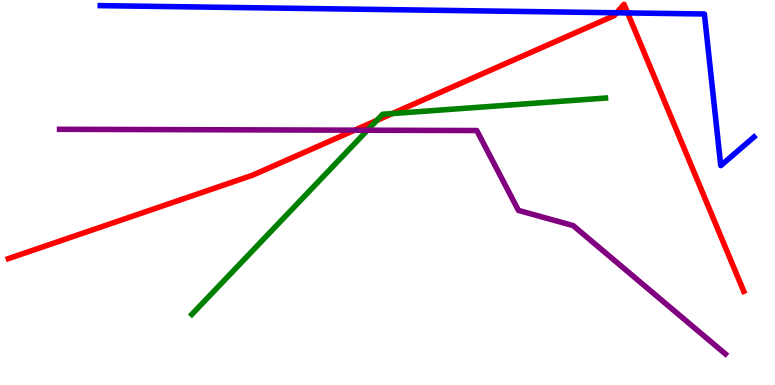[{'lines': ['blue', 'red'], 'intersections': [{'x': 7.96, 'y': 9.67}, {'x': 8.1, 'y': 9.66}]}, {'lines': ['green', 'red'], 'intersections': [{'x': 4.86, 'y': 6.87}, {'x': 5.06, 'y': 7.05}]}, {'lines': ['purple', 'red'], 'intersections': [{'x': 4.58, 'y': 6.62}]}, {'lines': ['blue', 'green'], 'intersections': []}, {'lines': ['blue', 'purple'], 'intersections': []}, {'lines': ['green', 'purple'], 'intersections': [{'x': 4.74, 'y': 6.62}]}]